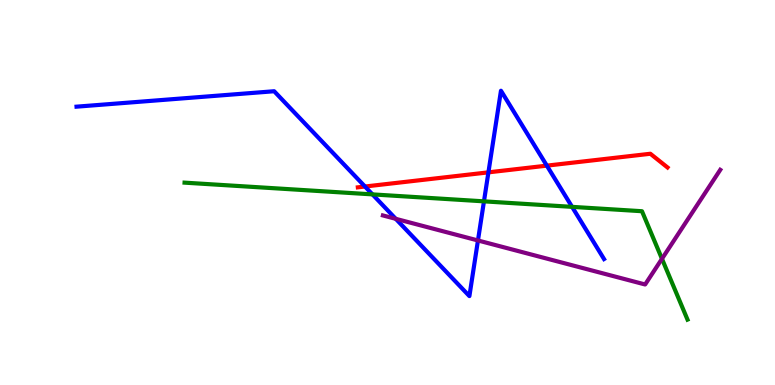[{'lines': ['blue', 'red'], 'intersections': [{'x': 4.71, 'y': 5.16}, {'x': 6.3, 'y': 5.52}, {'x': 7.06, 'y': 5.7}]}, {'lines': ['green', 'red'], 'intersections': []}, {'lines': ['purple', 'red'], 'intersections': []}, {'lines': ['blue', 'green'], 'intersections': [{'x': 4.81, 'y': 4.95}, {'x': 6.24, 'y': 4.77}, {'x': 7.38, 'y': 4.63}]}, {'lines': ['blue', 'purple'], 'intersections': [{'x': 5.11, 'y': 4.32}, {'x': 6.17, 'y': 3.75}]}, {'lines': ['green', 'purple'], 'intersections': [{'x': 8.54, 'y': 3.28}]}]